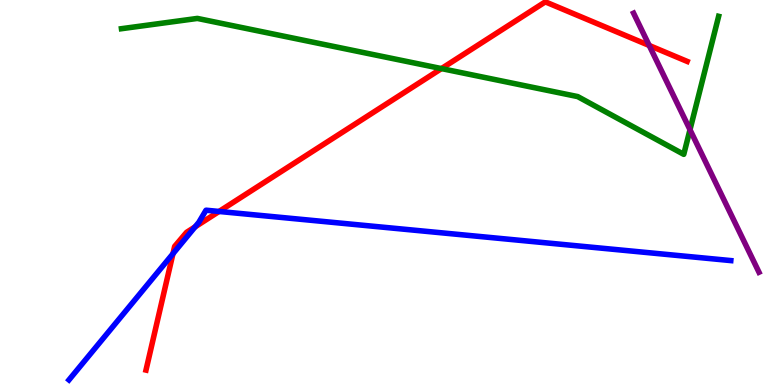[{'lines': ['blue', 'red'], 'intersections': [{'x': 2.23, 'y': 3.41}, {'x': 2.52, 'y': 4.11}, {'x': 2.83, 'y': 4.51}]}, {'lines': ['green', 'red'], 'intersections': [{'x': 5.7, 'y': 8.22}]}, {'lines': ['purple', 'red'], 'intersections': [{'x': 8.38, 'y': 8.82}]}, {'lines': ['blue', 'green'], 'intersections': []}, {'lines': ['blue', 'purple'], 'intersections': []}, {'lines': ['green', 'purple'], 'intersections': [{'x': 8.9, 'y': 6.63}]}]